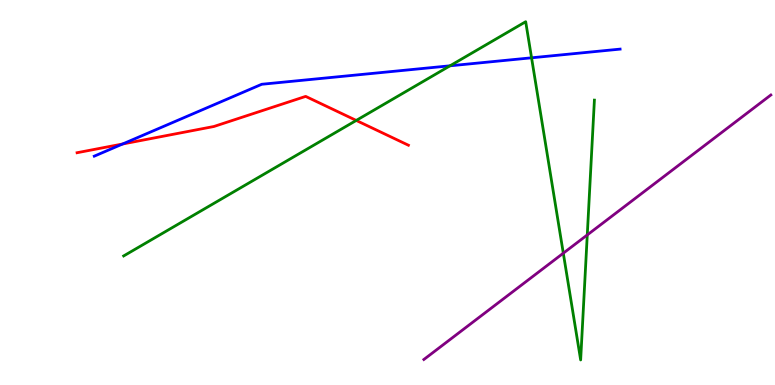[{'lines': ['blue', 'red'], 'intersections': [{'x': 1.58, 'y': 6.26}]}, {'lines': ['green', 'red'], 'intersections': [{'x': 4.6, 'y': 6.87}]}, {'lines': ['purple', 'red'], 'intersections': []}, {'lines': ['blue', 'green'], 'intersections': [{'x': 5.81, 'y': 8.29}, {'x': 6.86, 'y': 8.5}]}, {'lines': ['blue', 'purple'], 'intersections': []}, {'lines': ['green', 'purple'], 'intersections': [{'x': 7.27, 'y': 3.42}, {'x': 7.58, 'y': 3.9}]}]